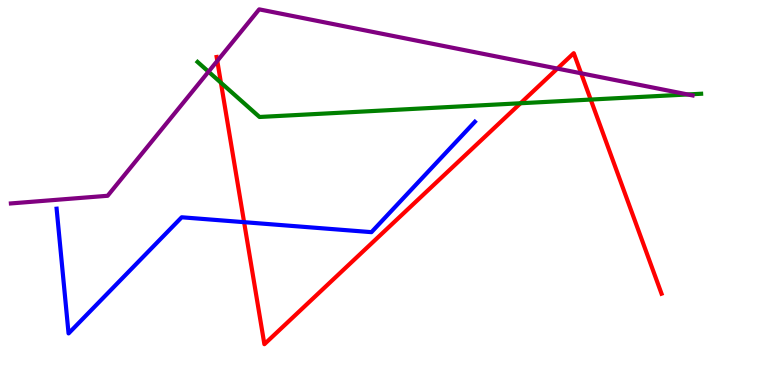[{'lines': ['blue', 'red'], 'intersections': [{'x': 3.15, 'y': 4.23}]}, {'lines': ['green', 'red'], 'intersections': [{'x': 2.85, 'y': 7.85}, {'x': 6.72, 'y': 7.32}, {'x': 7.62, 'y': 7.41}]}, {'lines': ['purple', 'red'], 'intersections': [{'x': 2.8, 'y': 8.42}, {'x': 7.19, 'y': 8.22}, {'x': 7.5, 'y': 8.1}]}, {'lines': ['blue', 'green'], 'intersections': []}, {'lines': ['blue', 'purple'], 'intersections': []}, {'lines': ['green', 'purple'], 'intersections': [{'x': 2.69, 'y': 8.14}, {'x': 8.87, 'y': 7.55}]}]